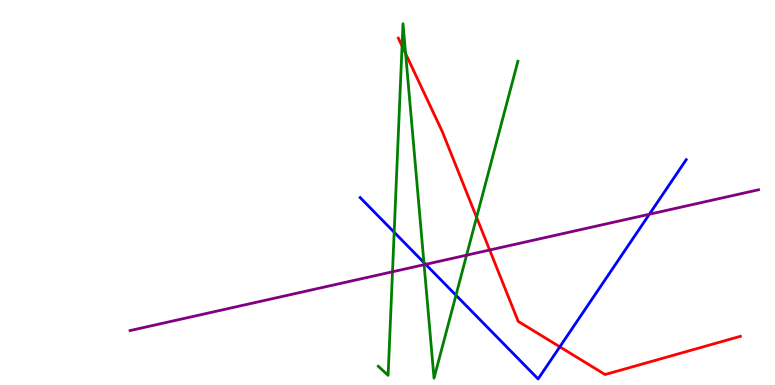[{'lines': ['blue', 'red'], 'intersections': [{'x': 7.22, 'y': 0.991}]}, {'lines': ['green', 'red'], 'intersections': [{'x': 5.19, 'y': 8.8}, {'x': 5.23, 'y': 8.61}, {'x': 6.15, 'y': 4.35}]}, {'lines': ['purple', 'red'], 'intersections': [{'x': 6.32, 'y': 3.51}]}, {'lines': ['blue', 'green'], 'intersections': [{'x': 5.09, 'y': 3.97}, {'x': 5.47, 'y': 3.18}, {'x': 5.88, 'y': 2.33}]}, {'lines': ['blue', 'purple'], 'intersections': [{'x': 5.49, 'y': 3.13}, {'x': 8.38, 'y': 4.44}]}, {'lines': ['green', 'purple'], 'intersections': [{'x': 5.06, 'y': 2.94}, {'x': 5.47, 'y': 3.12}, {'x': 6.02, 'y': 3.37}]}]